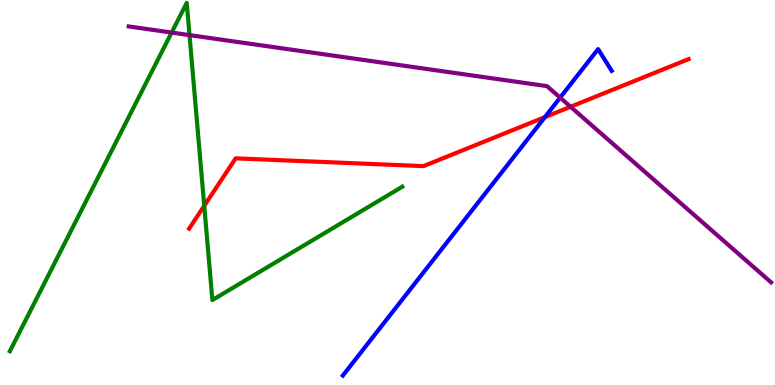[{'lines': ['blue', 'red'], 'intersections': [{'x': 7.03, 'y': 6.96}]}, {'lines': ['green', 'red'], 'intersections': [{'x': 2.64, 'y': 4.66}]}, {'lines': ['purple', 'red'], 'intersections': [{'x': 7.36, 'y': 7.23}]}, {'lines': ['blue', 'green'], 'intersections': []}, {'lines': ['blue', 'purple'], 'intersections': [{'x': 7.23, 'y': 7.46}]}, {'lines': ['green', 'purple'], 'intersections': [{'x': 2.21, 'y': 9.15}, {'x': 2.45, 'y': 9.09}]}]